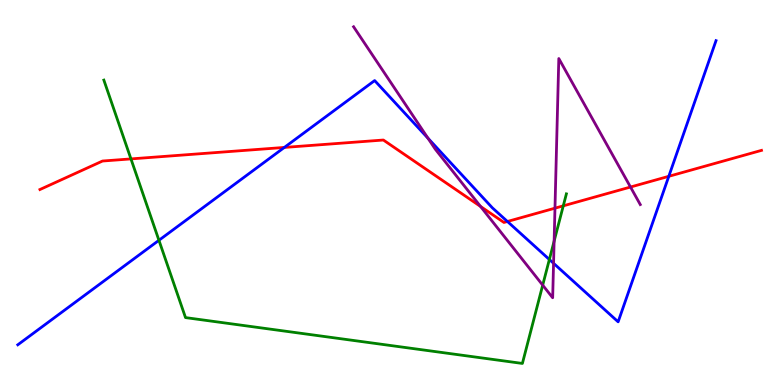[{'lines': ['blue', 'red'], 'intersections': [{'x': 3.67, 'y': 6.17}, {'x': 6.55, 'y': 4.25}, {'x': 8.63, 'y': 5.42}]}, {'lines': ['green', 'red'], 'intersections': [{'x': 1.69, 'y': 5.87}, {'x': 7.27, 'y': 4.65}]}, {'lines': ['purple', 'red'], 'intersections': [{'x': 6.2, 'y': 4.64}, {'x': 7.16, 'y': 4.59}, {'x': 8.14, 'y': 5.14}]}, {'lines': ['blue', 'green'], 'intersections': [{'x': 2.05, 'y': 3.76}, {'x': 7.09, 'y': 3.26}]}, {'lines': ['blue', 'purple'], 'intersections': [{'x': 5.52, 'y': 6.41}, {'x': 7.14, 'y': 3.16}]}, {'lines': ['green', 'purple'], 'intersections': [{'x': 7.0, 'y': 2.59}, {'x': 7.15, 'y': 3.74}]}]